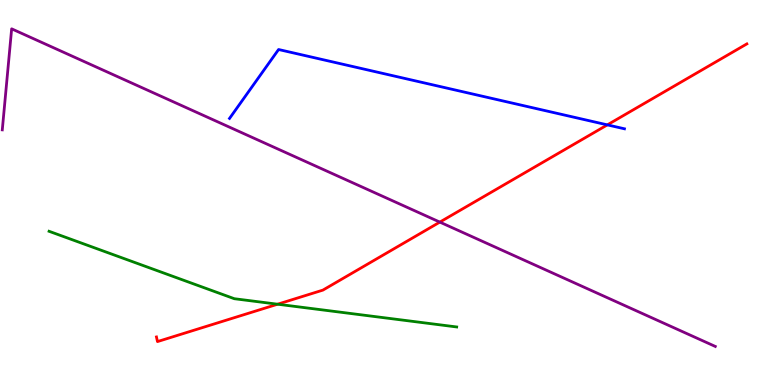[{'lines': ['blue', 'red'], 'intersections': [{'x': 7.84, 'y': 6.76}]}, {'lines': ['green', 'red'], 'intersections': [{'x': 3.58, 'y': 2.1}]}, {'lines': ['purple', 'red'], 'intersections': [{'x': 5.68, 'y': 4.23}]}, {'lines': ['blue', 'green'], 'intersections': []}, {'lines': ['blue', 'purple'], 'intersections': []}, {'lines': ['green', 'purple'], 'intersections': []}]